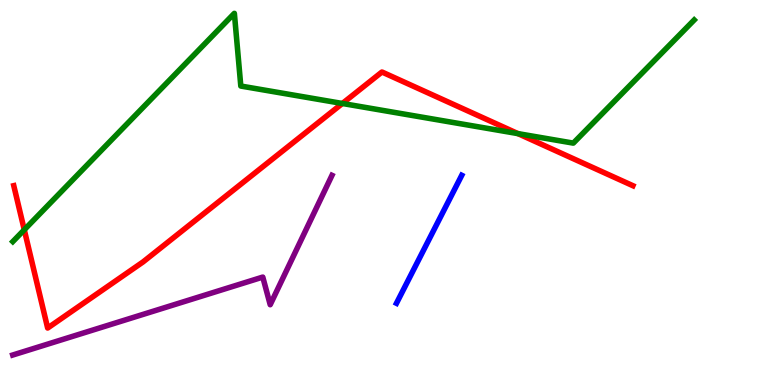[{'lines': ['blue', 'red'], 'intersections': []}, {'lines': ['green', 'red'], 'intersections': [{'x': 0.313, 'y': 4.03}, {'x': 4.42, 'y': 7.31}, {'x': 6.68, 'y': 6.53}]}, {'lines': ['purple', 'red'], 'intersections': []}, {'lines': ['blue', 'green'], 'intersections': []}, {'lines': ['blue', 'purple'], 'intersections': []}, {'lines': ['green', 'purple'], 'intersections': []}]